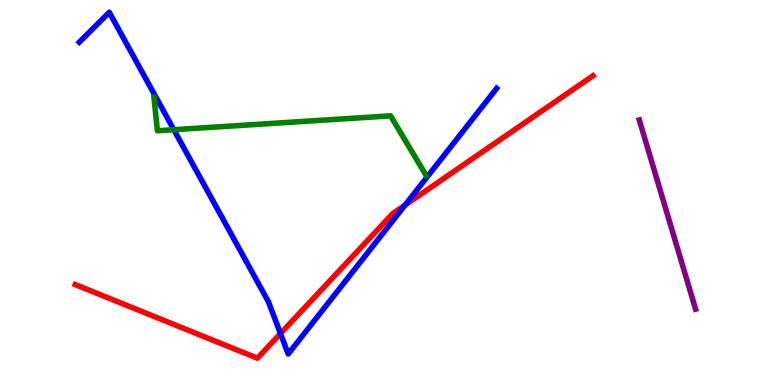[{'lines': ['blue', 'red'], 'intersections': [{'x': 3.62, 'y': 1.34}, {'x': 5.23, 'y': 4.67}]}, {'lines': ['green', 'red'], 'intersections': []}, {'lines': ['purple', 'red'], 'intersections': []}, {'lines': ['blue', 'green'], 'intersections': [{'x': 2.24, 'y': 6.63}]}, {'lines': ['blue', 'purple'], 'intersections': []}, {'lines': ['green', 'purple'], 'intersections': []}]